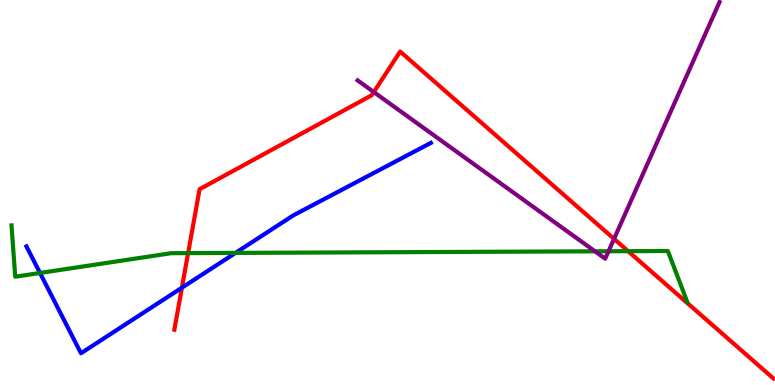[{'lines': ['blue', 'red'], 'intersections': [{'x': 2.35, 'y': 2.53}]}, {'lines': ['green', 'red'], 'intersections': [{'x': 2.43, 'y': 3.43}, {'x': 8.1, 'y': 3.48}]}, {'lines': ['purple', 'red'], 'intersections': [{'x': 4.82, 'y': 7.61}, {'x': 7.92, 'y': 3.8}]}, {'lines': ['blue', 'green'], 'intersections': [{'x': 0.516, 'y': 2.91}, {'x': 3.04, 'y': 3.43}]}, {'lines': ['blue', 'purple'], 'intersections': []}, {'lines': ['green', 'purple'], 'intersections': [{'x': 7.68, 'y': 3.47}, {'x': 7.85, 'y': 3.47}]}]